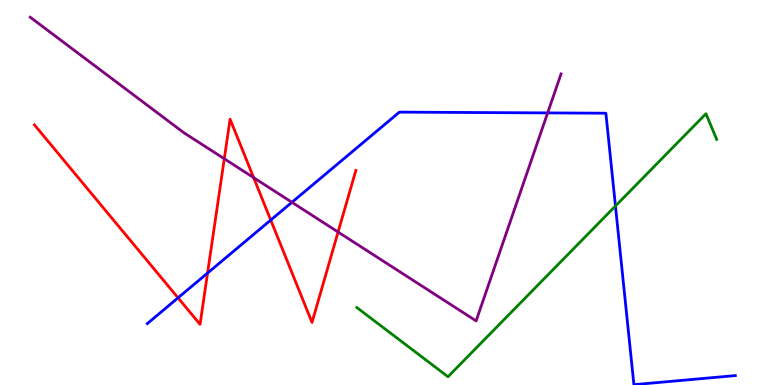[{'lines': ['blue', 'red'], 'intersections': [{'x': 2.3, 'y': 2.26}, {'x': 2.68, 'y': 2.91}, {'x': 3.49, 'y': 4.28}]}, {'lines': ['green', 'red'], 'intersections': []}, {'lines': ['purple', 'red'], 'intersections': [{'x': 2.89, 'y': 5.88}, {'x': 3.27, 'y': 5.39}, {'x': 4.36, 'y': 3.97}]}, {'lines': ['blue', 'green'], 'intersections': [{'x': 7.94, 'y': 4.65}]}, {'lines': ['blue', 'purple'], 'intersections': [{'x': 3.77, 'y': 4.75}, {'x': 7.07, 'y': 7.07}]}, {'lines': ['green', 'purple'], 'intersections': []}]